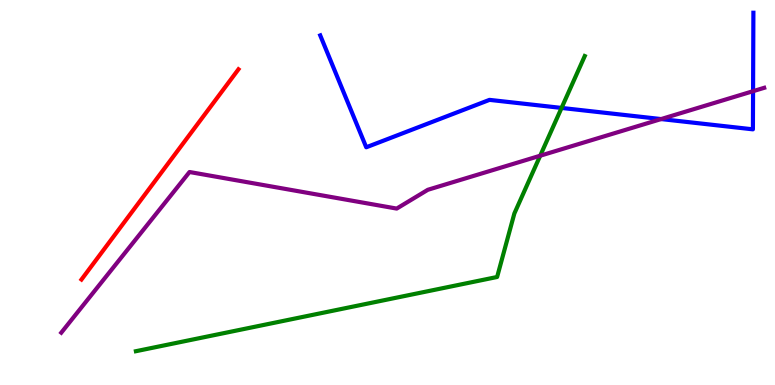[{'lines': ['blue', 'red'], 'intersections': []}, {'lines': ['green', 'red'], 'intersections': []}, {'lines': ['purple', 'red'], 'intersections': []}, {'lines': ['blue', 'green'], 'intersections': [{'x': 7.25, 'y': 7.2}]}, {'lines': ['blue', 'purple'], 'intersections': [{'x': 8.53, 'y': 6.91}, {'x': 9.72, 'y': 7.63}]}, {'lines': ['green', 'purple'], 'intersections': [{'x': 6.97, 'y': 5.96}]}]